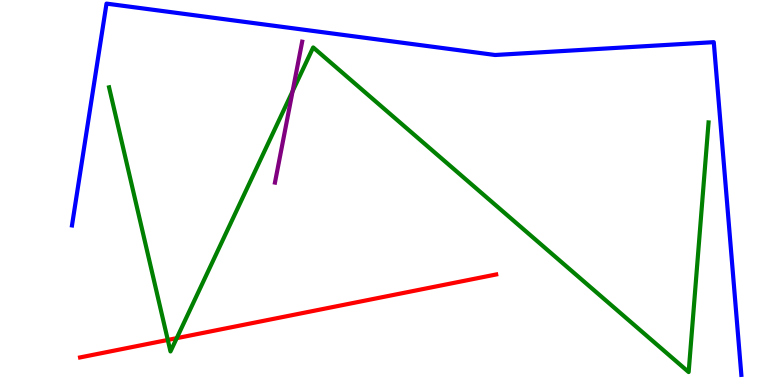[{'lines': ['blue', 'red'], 'intersections': []}, {'lines': ['green', 'red'], 'intersections': [{'x': 2.17, 'y': 1.17}, {'x': 2.28, 'y': 1.22}]}, {'lines': ['purple', 'red'], 'intersections': []}, {'lines': ['blue', 'green'], 'intersections': []}, {'lines': ['blue', 'purple'], 'intersections': []}, {'lines': ['green', 'purple'], 'intersections': [{'x': 3.78, 'y': 7.63}]}]